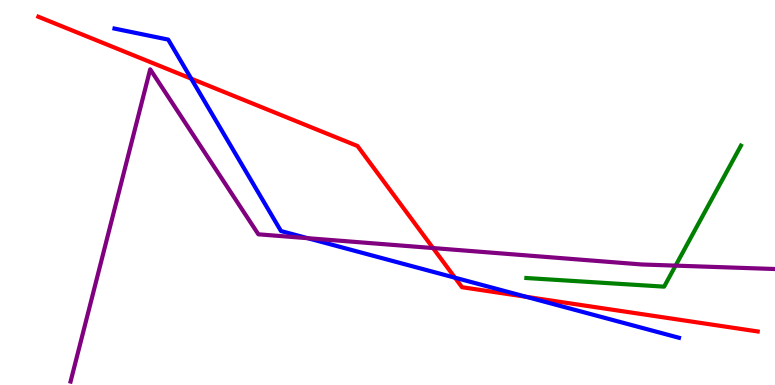[{'lines': ['blue', 'red'], 'intersections': [{'x': 2.47, 'y': 7.96}, {'x': 5.87, 'y': 2.79}, {'x': 6.79, 'y': 2.29}]}, {'lines': ['green', 'red'], 'intersections': []}, {'lines': ['purple', 'red'], 'intersections': [{'x': 5.59, 'y': 3.56}]}, {'lines': ['blue', 'green'], 'intersections': []}, {'lines': ['blue', 'purple'], 'intersections': [{'x': 3.97, 'y': 3.81}]}, {'lines': ['green', 'purple'], 'intersections': [{'x': 8.72, 'y': 3.1}]}]